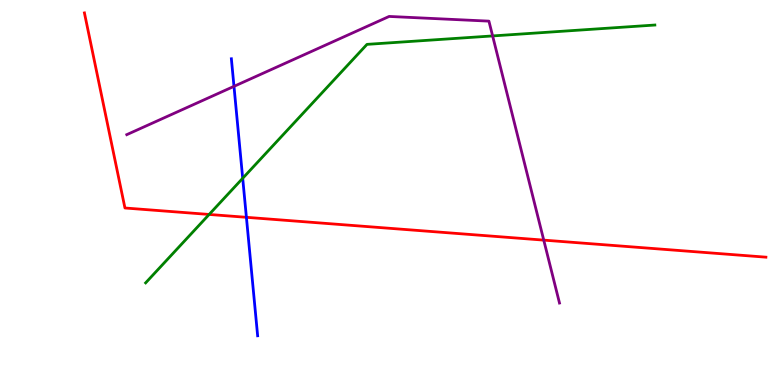[{'lines': ['blue', 'red'], 'intersections': [{'x': 3.18, 'y': 4.36}]}, {'lines': ['green', 'red'], 'intersections': [{'x': 2.7, 'y': 4.43}]}, {'lines': ['purple', 'red'], 'intersections': [{'x': 7.02, 'y': 3.76}]}, {'lines': ['blue', 'green'], 'intersections': [{'x': 3.13, 'y': 5.37}]}, {'lines': ['blue', 'purple'], 'intersections': [{'x': 3.02, 'y': 7.76}]}, {'lines': ['green', 'purple'], 'intersections': [{'x': 6.36, 'y': 9.07}]}]